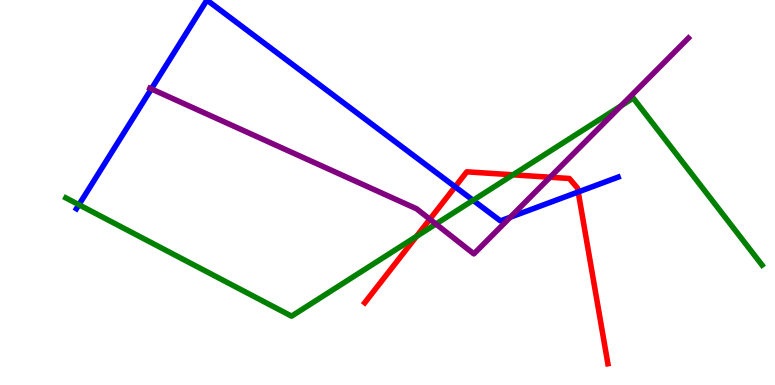[{'lines': ['blue', 'red'], 'intersections': [{'x': 5.87, 'y': 5.15}, {'x': 7.46, 'y': 5.01}]}, {'lines': ['green', 'red'], 'intersections': [{'x': 5.37, 'y': 3.86}, {'x': 6.62, 'y': 5.46}]}, {'lines': ['purple', 'red'], 'intersections': [{'x': 5.55, 'y': 4.31}, {'x': 7.1, 'y': 5.4}]}, {'lines': ['blue', 'green'], 'intersections': [{'x': 1.02, 'y': 4.68}, {'x': 6.1, 'y': 4.8}]}, {'lines': ['blue', 'purple'], 'intersections': [{'x': 1.95, 'y': 7.69}, {'x': 6.58, 'y': 4.36}]}, {'lines': ['green', 'purple'], 'intersections': [{'x': 5.62, 'y': 4.18}, {'x': 8.01, 'y': 7.25}]}]